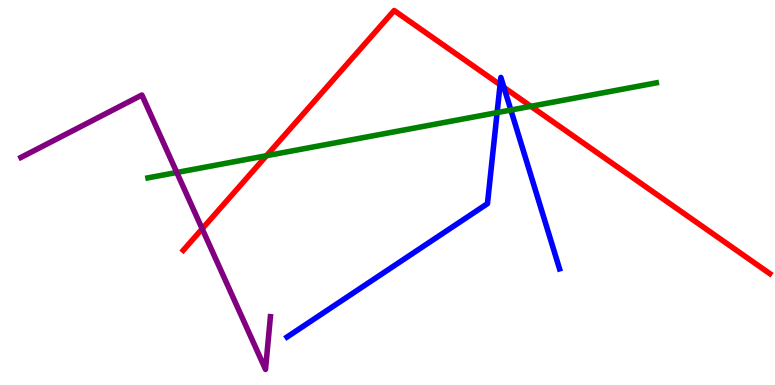[{'lines': ['blue', 'red'], 'intersections': [{'x': 6.45, 'y': 7.8}, {'x': 6.5, 'y': 7.73}]}, {'lines': ['green', 'red'], 'intersections': [{'x': 3.44, 'y': 5.96}, {'x': 6.85, 'y': 7.24}]}, {'lines': ['purple', 'red'], 'intersections': [{'x': 2.61, 'y': 4.06}]}, {'lines': ['blue', 'green'], 'intersections': [{'x': 6.41, 'y': 7.08}, {'x': 6.59, 'y': 7.14}]}, {'lines': ['blue', 'purple'], 'intersections': []}, {'lines': ['green', 'purple'], 'intersections': [{'x': 2.28, 'y': 5.52}]}]